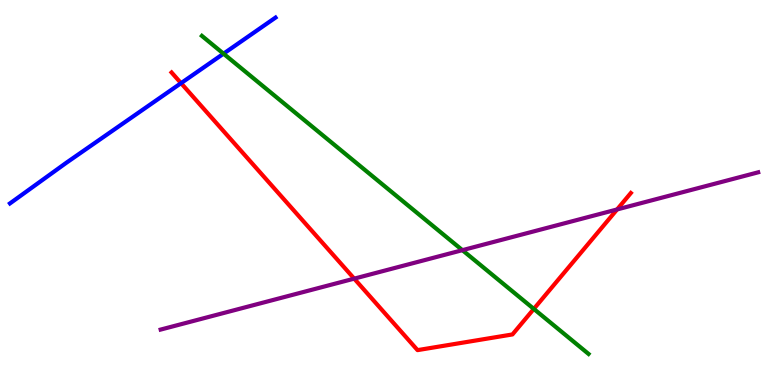[{'lines': ['blue', 'red'], 'intersections': [{'x': 2.34, 'y': 7.84}]}, {'lines': ['green', 'red'], 'intersections': [{'x': 6.89, 'y': 1.98}]}, {'lines': ['purple', 'red'], 'intersections': [{'x': 4.57, 'y': 2.76}, {'x': 7.96, 'y': 4.56}]}, {'lines': ['blue', 'green'], 'intersections': [{'x': 2.88, 'y': 8.61}]}, {'lines': ['blue', 'purple'], 'intersections': []}, {'lines': ['green', 'purple'], 'intersections': [{'x': 5.97, 'y': 3.5}]}]